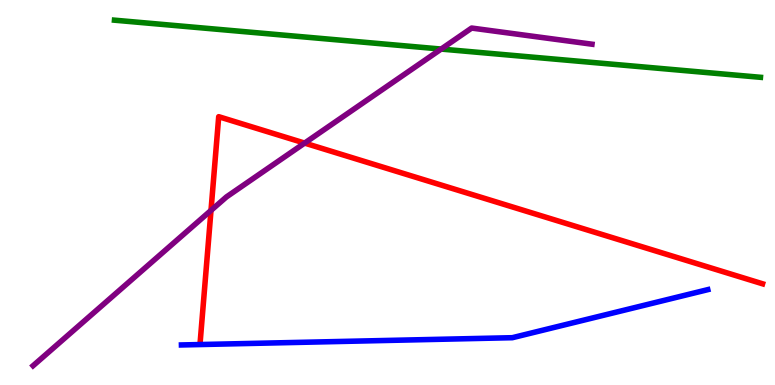[{'lines': ['blue', 'red'], 'intersections': []}, {'lines': ['green', 'red'], 'intersections': []}, {'lines': ['purple', 'red'], 'intersections': [{'x': 2.72, 'y': 4.53}, {'x': 3.93, 'y': 6.28}]}, {'lines': ['blue', 'green'], 'intersections': []}, {'lines': ['blue', 'purple'], 'intersections': []}, {'lines': ['green', 'purple'], 'intersections': [{'x': 5.69, 'y': 8.73}]}]